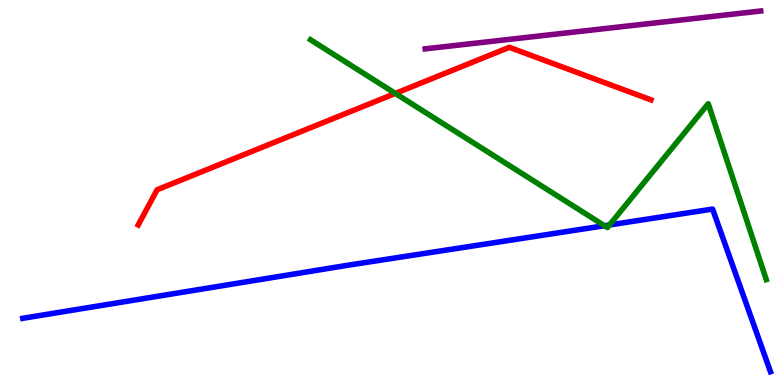[{'lines': ['blue', 'red'], 'intersections': []}, {'lines': ['green', 'red'], 'intersections': [{'x': 5.1, 'y': 7.57}]}, {'lines': ['purple', 'red'], 'intersections': []}, {'lines': ['blue', 'green'], 'intersections': [{'x': 7.8, 'y': 4.14}, {'x': 7.86, 'y': 4.16}]}, {'lines': ['blue', 'purple'], 'intersections': []}, {'lines': ['green', 'purple'], 'intersections': []}]